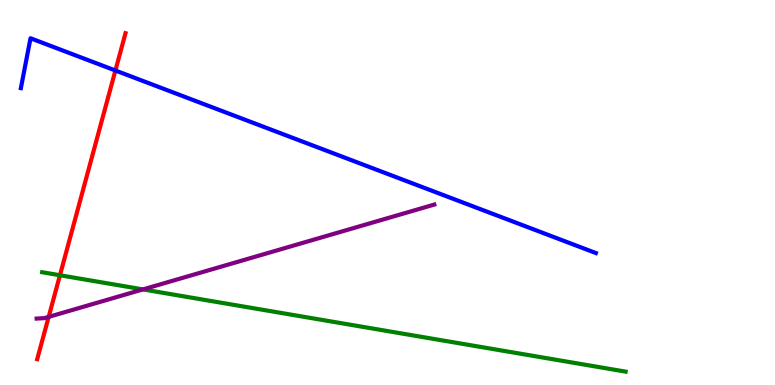[{'lines': ['blue', 'red'], 'intersections': [{'x': 1.49, 'y': 8.17}]}, {'lines': ['green', 'red'], 'intersections': [{'x': 0.773, 'y': 2.85}]}, {'lines': ['purple', 'red'], 'intersections': [{'x': 0.628, 'y': 1.77}]}, {'lines': ['blue', 'green'], 'intersections': []}, {'lines': ['blue', 'purple'], 'intersections': []}, {'lines': ['green', 'purple'], 'intersections': [{'x': 1.84, 'y': 2.48}]}]